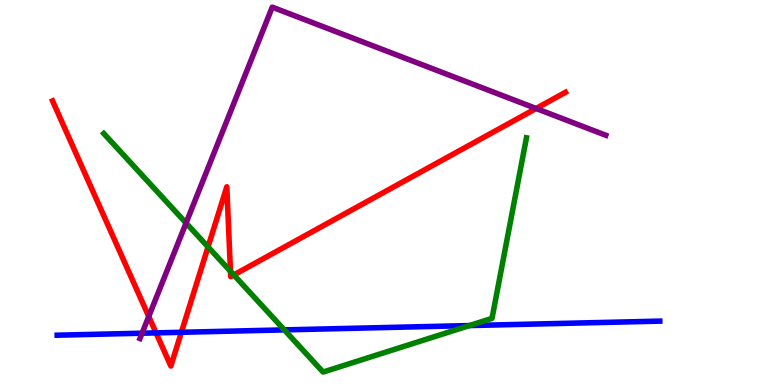[{'lines': ['blue', 'red'], 'intersections': [{'x': 2.01, 'y': 1.35}, {'x': 2.34, 'y': 1.37}]}, {'lines': ['green', 'red'], 'intersections': [{'x': 2.68, 'y': 3.59}, {'x': 2.97, 'y': 2.95}, {'x': 3.02, 'y': 2.86}]}, {'lines': ['purple', 'red'], 'intersections': [{'x': 1.92, 'y': 1.78}, {'x': 6.92, 'y': 7.18}]}, {'lines': ['blue', 'green'], 'intersections': [{'x': 3.67, 'y': 1.43}, {'x': 6.06, 'y': 1.54}]}, {'lines': ['blue', 'purple'], 'intersections': [{'x': 1.83, 'y': 1.35}]}, {'lines': ['green', 'purple'], 'intersections': [{'x': 2.4, 'y': 4.21}]}]